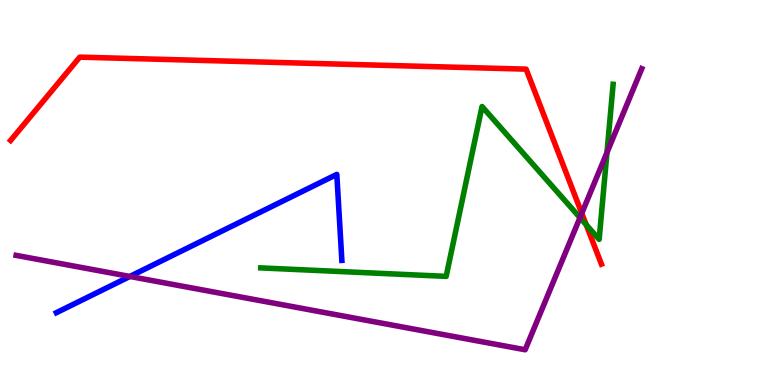[{'lines': ['blue', 'red'], 'intersections': []}, {'lines': ['green', 'red'], 'intersections': [{'x': 7.56, 'y': 4.16}]}, {'lines': ['purple', 'red'], 'intersections': [{'x': 7.51, 'y': 4.46}]}, {'lines': ['blue', 'green'], 'intersections': []}, {'lines': ['blue', 'purple'], 'intersections': [{'x': 1.68, 'y': 2.82}]}, {'lines': ['green', 'purple'], 'intersections': [{'x': 7.48, 'y': 4.35}, {'x': 7.83, 'y': 6.04}]}]